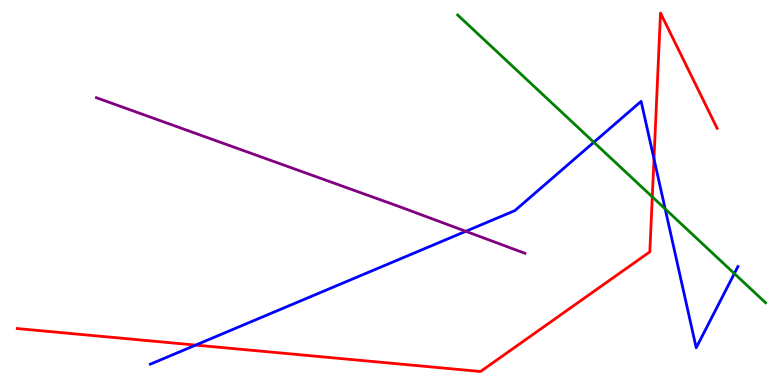[{'lines': ['blue', 'red'], 'intersections': [{'x': 2.52, 'y': 1.04}, {'x': 8.44, 'y': 5.87}]}, {'lines': ['green', 'red'], 'intersections': [{'x': 8.42, 'y': 4.89}]}, {'lines': ['purple', 'red'], 'intersections': []}, {'lines': ['blue', 'green'], 'intersections': [{'x': 7.66, 'y': 6.31}, {'x': 8.58, 'y': 4.57}, {'x': 9.48, 'y': 2.89}]}, {'lines': ['blue', 'purple'], 'intersections': [{'x': 6.01, 'y': 3.99}]}, {'lines': ['green', 'purple'], 'intersections': []}]